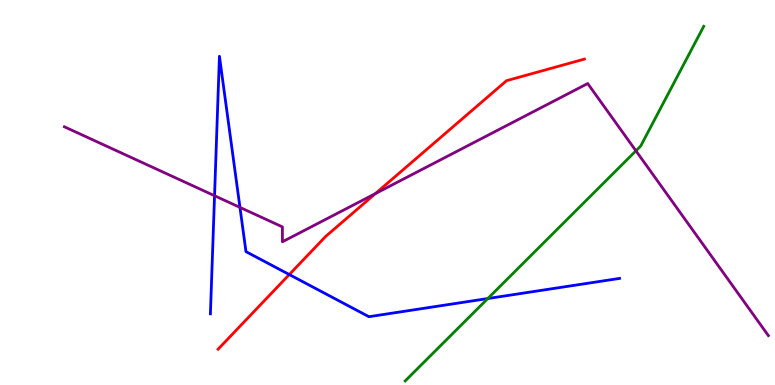[{'lines': ['blue', 'red'], 'intersections': [{'x': 3.73, 'y': 2.87}]}, {'lines': ['green', 'red'], 'intersections': []}, {'lines': ['purple', 'red'], 'intersections': [{'x': 4.84, 'y': 4.97}]}, {'lines': ['blue', 'green'], 'intersections': [{'x': 6.29, 'y': 2.25}]}, {'lines': ['blue', 'purple'], 'intersections': [{'x': 2.77, 'y': 4.92}, {'x': 3.1, 'y': 4.61}]}, {'lines': ['green', 'purple'], 'intersections': [{'x': 8.21, 'y': 6.08}]}]